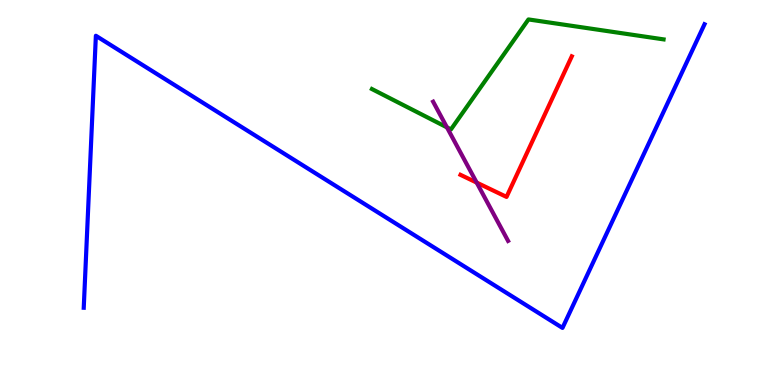[{'lines': ['blue', 'red'], 'intersections': []}, {'lines': ['green', 'red'], 'intersections': []}, {'lines': ['purple', 'red'], 'intersections': [{'x': 6.15, 'y': 5.26}]}, {'lines': ['blue', 'green'], 'intersections': []}, {'lines': ['blue', 'purple'], 'intersections': []}, {'lines': ['green', 'purple'], 'intersections': [{'x': 5.77, 'y': 6.69}]}]